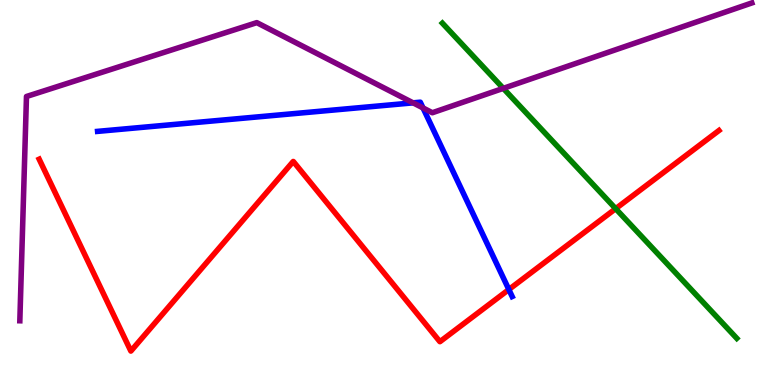[{'lines': ['blue', 'red'], 'intersections': [{'x': 6.57, 'y': 2.48}]}, {'lines': ['green', 'red'], 'intersections': [{'x': 7.94, 'y': 4.58}]}, {'lines': ['purple', 'red'], 'intersections': []}, {'lines': ['blue', 'green'], 'intersections': []}, {'lines': ['blue', 'purple'], 'intersections': [{'x': 5.33, 'y': 7.33}, {'x': 5.46, 'y': 7.2}]}, {'lines': ['green', 'purple'], 'intersections': [{'x': 6.49, 'y': 7.7}]}]